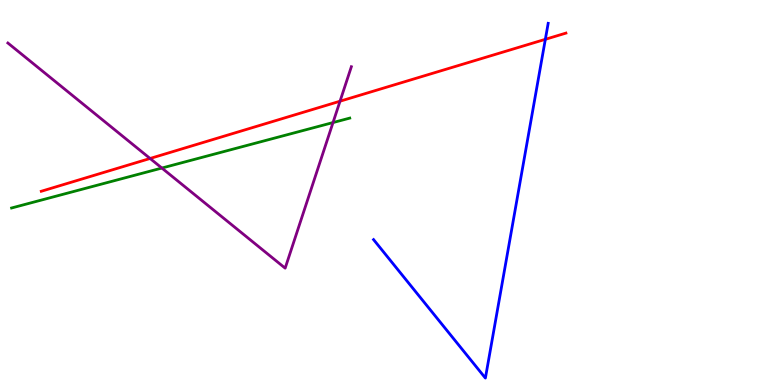[{'lines': ['blue', 'red'], 'intersections': [{'x': 7.04, 'y': 8.98}]}, {'lines': ['green', 'red'], 'intersections': []}, {'lines': ['purple', 'red'], 'intersections': [{'x': 1.94, 'y': 5.88}, {'x': 4.39, 'y': 7.37}]}, {'lines': ['blue', 'green'], 'intersections': []}, {'lines': ['blue', 'purple'], 'intersections': []}, {'lines': ['green', 'purple'], 'intersections': [{'x': 2.09, 'y': 5.64}, {'x': 4.3, 'y': 6.82}]}]